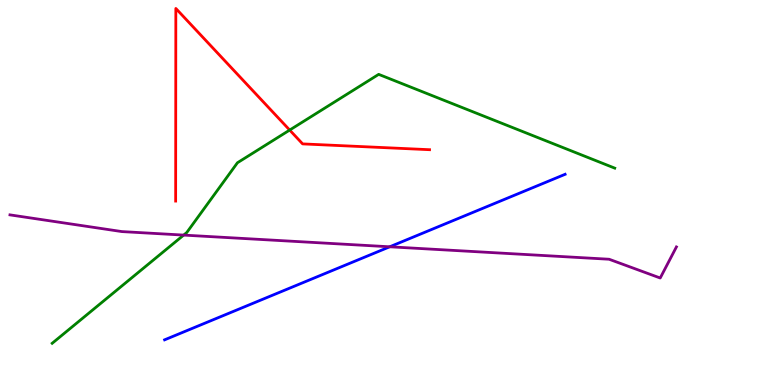[{'lines': ['blue', 'red'], 'intersections': []}, {'lines': ['green', 'red'], 'intersections': [{'x': 3.74, 'y': 6.62}]}, {'lines': ['purple', 'red'], 'intersections': []}, {'lines': ['blue', 'green'], 'intersections': []}, {'lines': ['blue', 'purple'], 'intersections': [{'x': 5.03, 'y': 3.59}]}, {'lines': ['green', 'purple'], 'intersections': [{'x': 2.37, 'y': 3.89}]}]